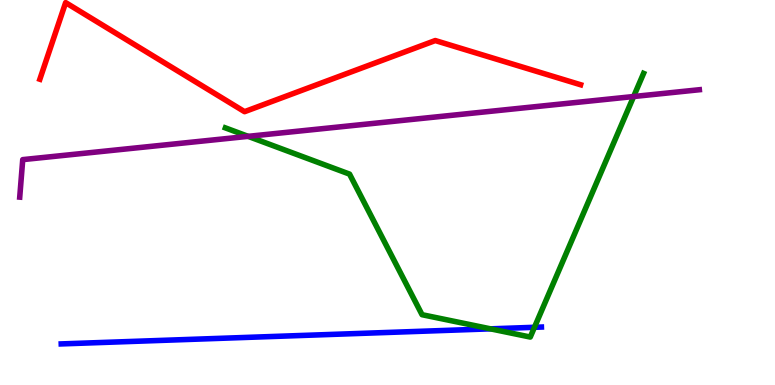[{'lines': ['blue', 'red'], 'intersections': []}, {'lines': ['green', 'red'], 'intersections': []}, {'lines': ['purple', 'red'], 'intersections': []}, {'lines': ['blue', 'green'], 'intersections': [{'x': 6.33, 'y': 1.46}, {'x': 6.9, 'y': 1.5}]}, {'lines': ['blue', 'purple'], 'intersections': []}, {'lines': ['green', 'purple'], 'intersections': [{'x': 3.2, 'y': 6.46}, {'x': 8.18, 'y': 7.49}]}]